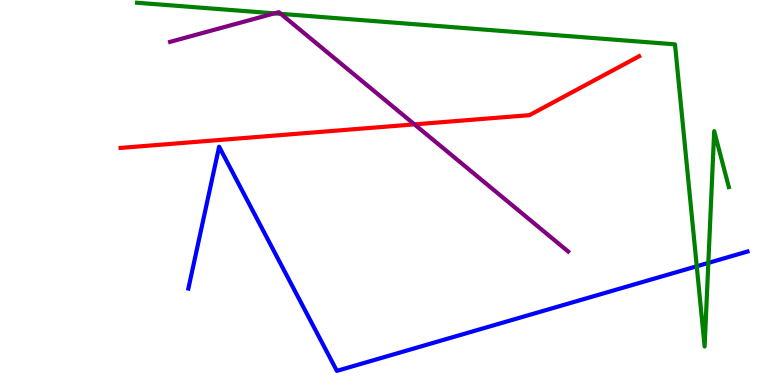[{'lines': ['blue', 'red'], 'intersections': []}, {'lines': ['green', 'red'], 'intersections': []}, {'lines': ['purple', 'red'], 'intersections': [{'x': 5.35, 'y': 6.77}]}, {'lines': ['blue', 'green'], 'intersections': [{'x': 8.99, 'y': 3.08}, {'x': 9.14, 'y': 3.17}]}, {'lines': ['blue', 'purple'], 'intersections': []}, {'lines': ['green', 'purple'], 'intersections': [{'x': 3.54, 'y': 9.65}, {'x': 3.62, 'y': 9.64}]}]